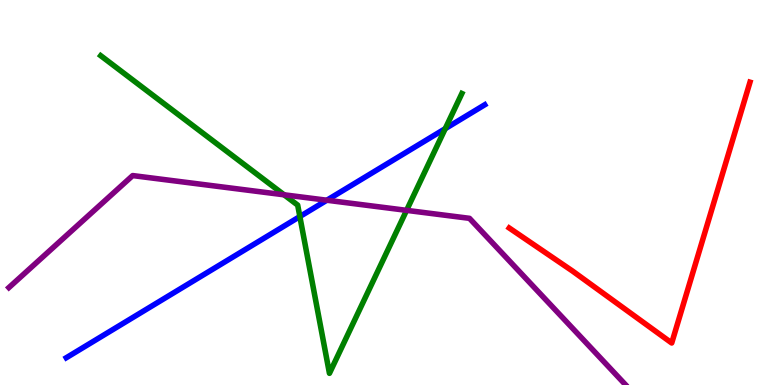[{'lines': ['blue', 'red'], 'intersections': []}, {'lines': ['green', 'red'], 'intersections': []}, {'lines': ['purple', 'red'], 'intersections': []}, {'lines': ['blue', 'green'], 'intersections': [{'x': 3.87, 'y': 4.38}, {'x': 5.75, 'y': 6.66}]}, {'lines': ['blue', 'purple'], 'intersections': [{'x': 4.22, 'y': 4.8}]}, {'lines': ['green', 'purple'], 'intersections': [{'x': 3.67, 'y': 4.94}, {'x': 5.25, 'y': 4.54}]}]